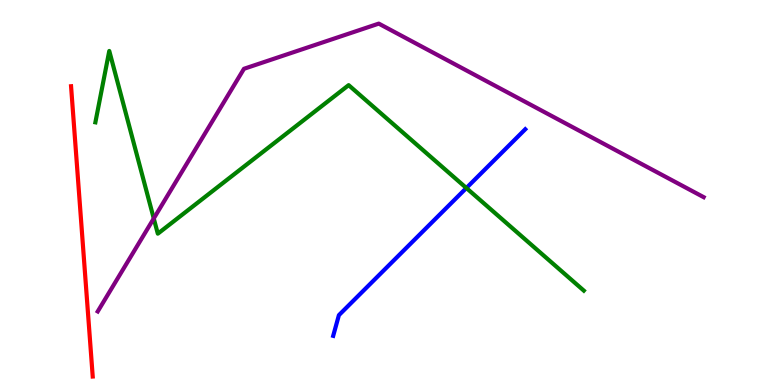[{'lines': ['blue', 'red'], 'intersections': []}, {'lines': ['green', 'red'], 'intersections': []}, {'lines': ['purple', 'red'], 'intersections': []}, {'lines': ['blue', 'green'], 'intersections': [{'x': 6.02, 'y': 5.12}]}, {'lines': ['blue', 'purple'], 'intersections': []}, {'lines': ['green', 'purple'], 'intersections': [{'x': 1.98, 'y': 4.33}]}]